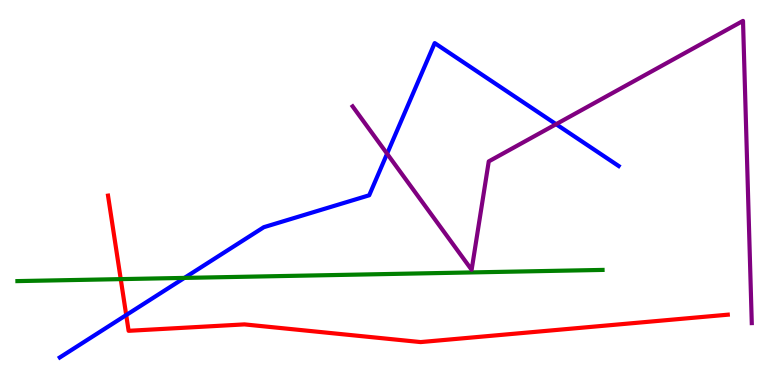[{'lines': ['blue', 'red'], 'intersections': [{'x': 1.63, 'y': 1.82}]}, {'lines': ['green', 'red'], 'intersections': [{'x': 1.56, 'y': 2.75}]}, {'lines': ['purple', 'red'], 'intersections': []}, {'lines': ['blue', 'green'], 'intersections': [{'x': 2.38, 'y': 2.78}]}, {'lines': ['blue', 'purple'], 'intersections': [{'x': 4.99, 'y': 6.01}, {'x': 7.18, 'y': 6.77}]}, {'lines': ['green', 'purple'], 'intersections': []}]